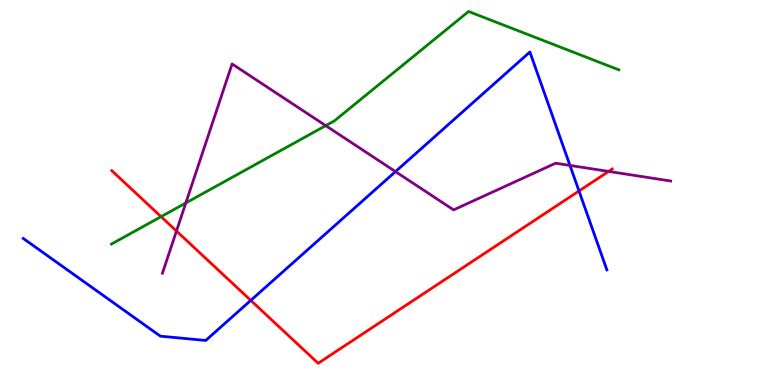[{'lines': ['blue', 'red'], 'intersections': [{'x': 3.24, 'y': 2.2}, {'x': 7.47, 'y': 5.04}]}, {'lines': ['green', 'red'], 'intersections': [{'x': 2.08, 'y': 4.37}]}, {'lines': ['purple', 'red'], 'intersections': [{'x': 2.28, 'y': 4.0}, {'x': 7.85, 'y': 5.55}]}, {'lines': ['blue', 'green'], 'intersections': []}, {'lines': ['blue', 'purple'], 'intersections': [{'x': 5.1, 'y': 5.54}, {'x': 7.35, 'y': 5.7}]}, {'lines': ['green', 'purple'], 'intersections': [{'x': 2.4, 'y': 4.73}, {'x': 4.2, 'y': 6.74}]}]